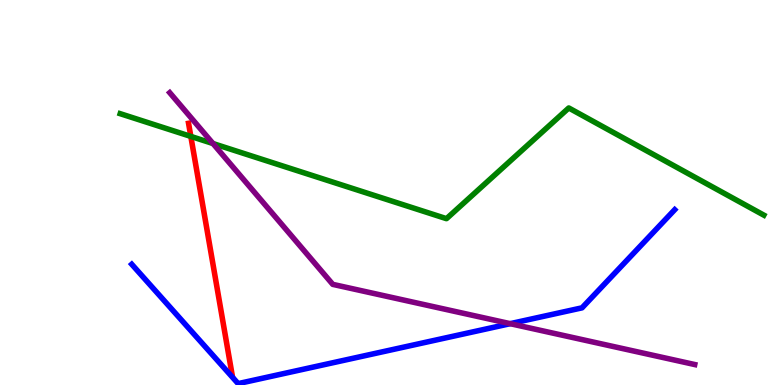[{'lines': ['blue', 'red'], 'intersections': []}, {'lines': ['green', 'red'], 'intersections': [{'x': 2.46, 'y': 6.46}]}, {'lines': ['purple', 'red'], 'intersections': []}, {'lines': ['blue', 'green'], 'intersections': []}, {'lines': ['blue', 'purple'], 'intersections': [{'x': 6.58, 'y': 1.59}]}, {'lines': ['green', 'purple'], 'intersections': [{'x': 2.75, 'y': 6.27}]}]